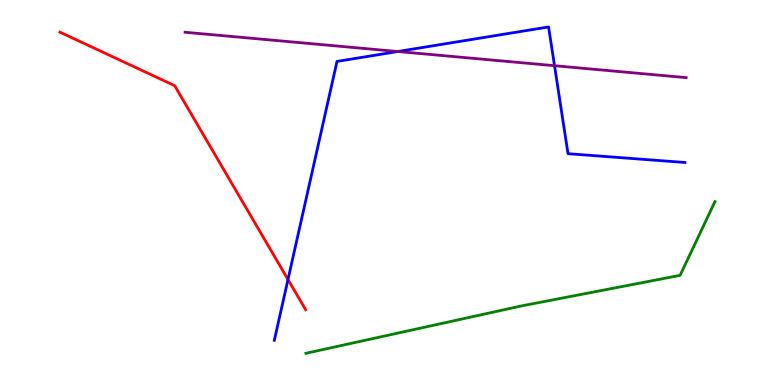[{'lines': ['blue', 'red'], 'intersections': [{'x': 3.72, 'y': 2.74}]}, {'lines': ['green', 'red'], 'intersections': []}, {'lines': ['purple', 'red'], 'intersections': []}, {'lines': ['blue', 'green'], 'intersections': []}, {'lines': ['blue', 'purple'], 'intersections': [{'x': 5.13, 'y': 8.66}, {'x': 7.16, 'y': 8.29}]}, {'lines': ['green', 'purple'], 'intersections': []}]